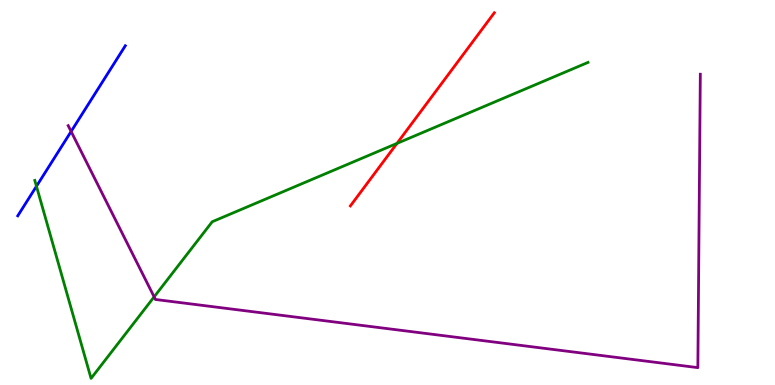[{'lines': ['blue', 'red'], 'intersections': []}, {'lines': ['green', 'red'], 'intersections': [{'x': 5.12, 'y': 6.28}]}, {'lines': ['purple', 'red'], 'intersections': []}, {'lines': ['blue', 'green'], 'intersections': [{'x': 0.471, 'y': 5.16}]}, {'lines': ['blue', 'purple'], 'intersections': [{'x': 0.918, 'y': 6.59}]}, {'lines': ['green', 'purple'], 'intersections': [{'x': 1.99, 'y': 2.29}]}]